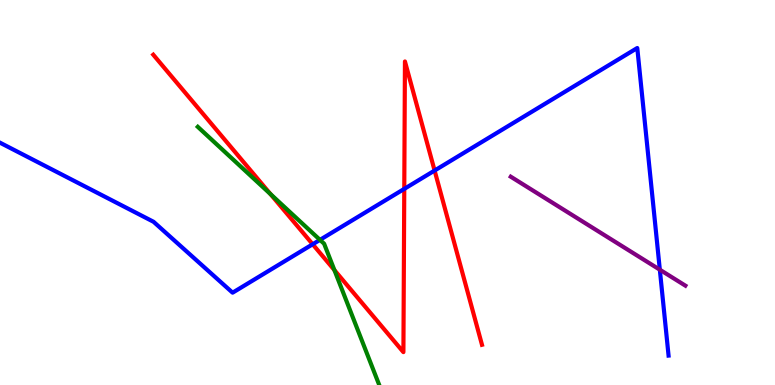[{'lines': ['blue', 'red'], 'intersections': [{'x': 4.03, 'y': 3.66}, {'x': 5.22, 'y': 5.09}, {'x': 5.61, 'y': 5.57}]}, {'lines': ['green', 'red'], 'intersections': [{'x': 3.49, 'y': 4.96}, {'x': 4.31, 'y': 2.98}]}, {'lines': ['purple', 'red'], 'intersections': []}, {'lines': ['blue', 'green'], 'intersections': [{'x': 4.13, 'y': 3.77}]}, {'lines': ['blue', 'purple'], 'intersections': [{'x': 8.51, 'y': 2.99}]}, {'lines': ['green', 'purple'], 'intersections': []}]